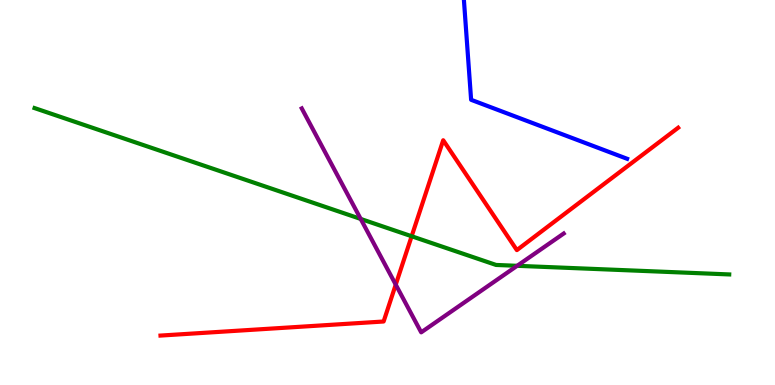[{'lines': ['blue', 'red'], 'intersections': []}, {'lines': ['green', 'red'], 'intersections': [{'x': 5.31, 'y': 3.86}]}, {'lines': ['purple', 'red'], 'intersections': [{'x': 5.11, 'y': 2.61}]}, {'lines': ['blue', 'green'], 'intersections': []}, {'lines': ['blue', 'purple'], 'intersections': []}, {'lines': ['green', 'purple'], 'intersections': [{'x': 4.65, 'y': 4.31}, {'x': 6.67, 'y': 3.1}]}]